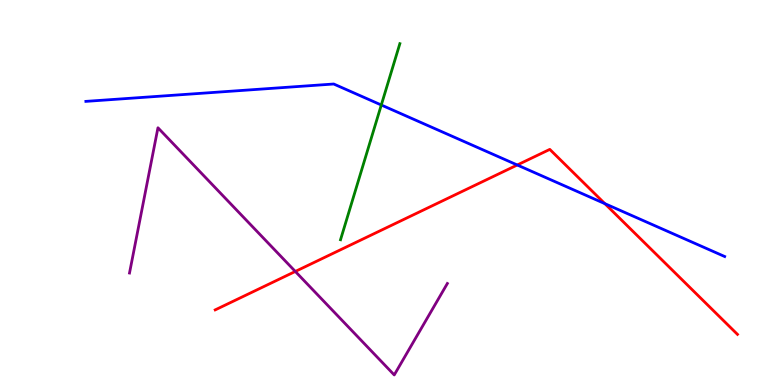[{'lines': ['blue', 'red'], 'intersections': [{'x': 6.67, 'y': 5.71}, {'x': 7.8, 'y': 4.71}]}, {'lines': ['green', 'red'], 'intersections': []}, {'lines': ['purple', 'red'], 'intersections': [{'x': 3.81, 'y': 2.95}]}, {'lines': ['blue', 'green'], 'intersections': [{'x': 4.92, 'y': 7.27}]}, {'lines': ['blue', 'purple'], 'intersections': []}, {'lines': ['green', 'purple'], 'intersections': []}]